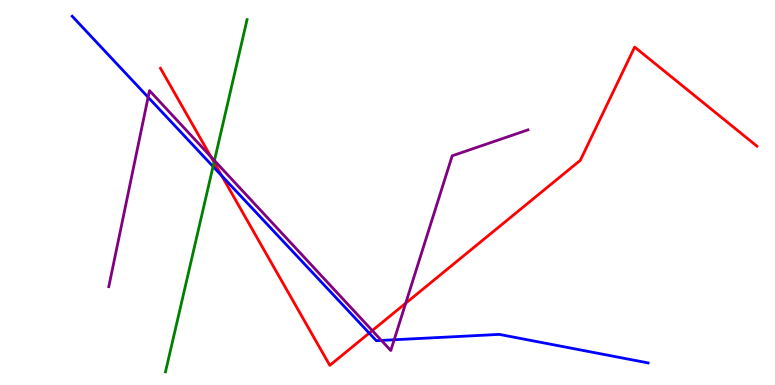[{'lines': ['blue', 'red'], 'intersections': [{'x': 2.86, 'y': 5.43}, {'x': 4.76, 'y': 1.35}]}, {'lines': ['green', 'red'], 'intersections': [{'x': 2.76, 'y': 5.79}]}, {'lines': ['purple', 'red'], 'intersections': [{'x': 2.72, 'y': 5.93}, {'x': 4.8, 'y': 1.41}, {'x': 5.23, 'y': 2.12}]}, {'lines': ['blue', 'green'], 'intersections': [{'x': 2.75, 'y': 5.68}]}, {'lines': ['blue', 'purple'], 'intersections': [{'x': 1.91, 'y': 7.47}, {'x': 4.92, 'y': 1.16}, {'x': 5.09, 'y': 1.17}]}, {'lines': ['green', 'purple'], 'intersections': [{'x': 2.77, 'y': 5.83}]}]